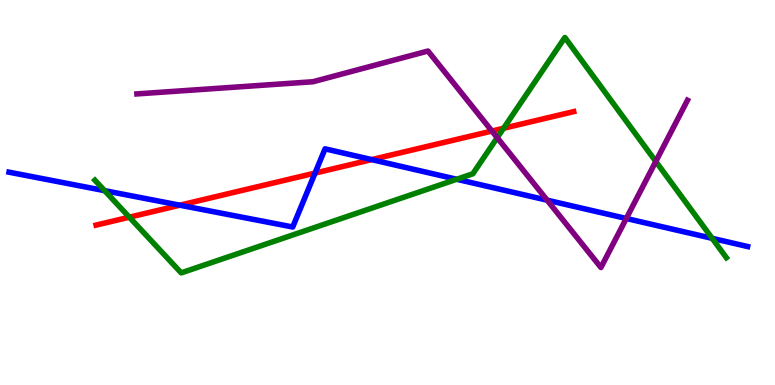[{'lines': ['blue', 'red'], 'intersections': [{'x': 2.32, 'y': 4.67}, {'x': 4.07, 'y': 5.5}, {'x': 4.8, 'y': 5.85}]}, {'lines': ['green', 'red'], 'intersections': [{'x': 1.67, 'y': 4.36}, {'x': 6.5, 'y': 6.67}]}, {'lines': ['purple', 'red'], 'intersections': [{'x': 6.35, 'y': 6.6}]}, {'lines': ['blue', 'green'], 'intersections': [{'x': 1.35, 'y': 5.05}, {'x': 5.89, 'y': 5.34}, {'x': 9.19, 'y': 3.81}]}, {'lines': ['blue', 'purple'], 'intersections': [{'x': 7.06, 'y': 4.8}, {'x': 8.08, 'y': 4.33}]}, {'lines': ['green', 'purple'], 'intersections': [{'x': 6.42, 'y': 6.42}, {'x': 8.46, 'y': 5.81}]}]